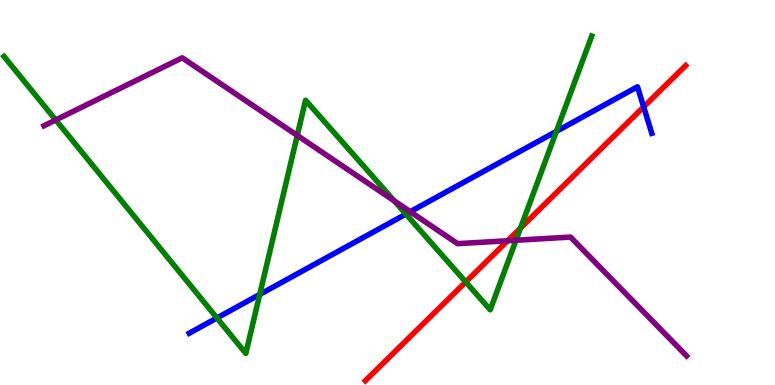[{'lines': ['blue', 'red'], 'intersections': [{'x': 8.31, 'y': 7.22}]}, {'lines': ['green', 'red'], 'intersections': [{'x': 6.01, 'y': 2.68}, {'x': 6.72, 'y': 4.08}]}, {'lines': ['purple', 'red'], 'intersections': [{'x': 6.55, 'y': 3.75}]}, {'lines': ['blue', 'green'], 'intersections': [{'x': 2.8, 'y': 1.74}, {'x': 3.35, 'y': 2.35}, {'x': 5.24, 'y': 4.44}, {'x': 7.18, 'y': 6.59}]}, {'lines': ['blue', 'purple'], 'intersections': [{'x': 5.29, 'y': 4.5}]}, {'lines': ['green', 'purple'], 'intersections': [{'x': 0.719, 'y': 6.88}, {'x': 3.84, 'y': 6.48}, {'x': 5.09, 'y': 4.78}, {'x': 6.66, 'y': 3.76}]}]